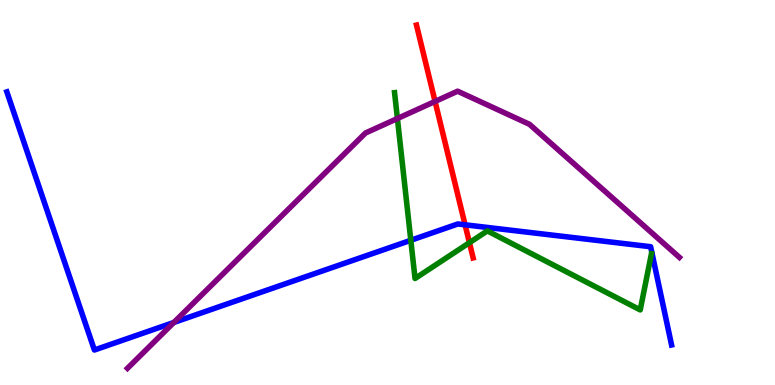[{'lines': ['blue', 'red'], 'intersections': [{'x': 6.0, 'y': 4.16}]}, {'lines': ['green', 'red'], 'intersections': [{'x': 6.06, 'y': 3.7}]}, {'lines': ['purple', 'red'], 'intersections': [{'x': 5.61, 'y': 7.37}]}, {'lines': ['blue', 'green'], 'intersections': [{'x': 5.3, 'y': 3.76}]}, {'lines': ['blue', 'purple'], 'intersections': [{'x': 2.24, 'y': 1.62}]}, {'lines': ['green', 'purple'], 'intersections': [{'x': 5.13, 'y': 6.92}]}]